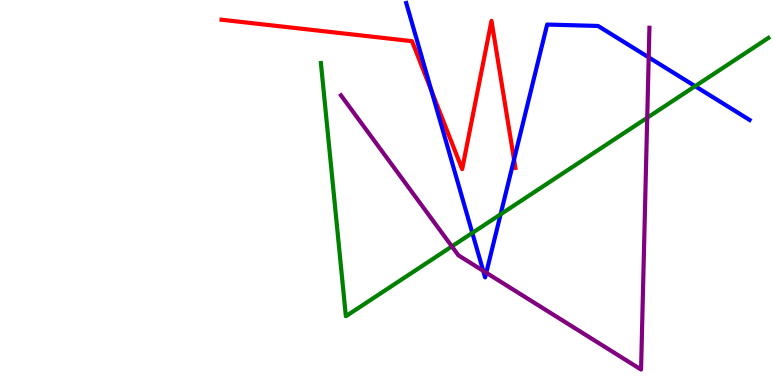[{'lines': ['blue', 'red'], 'intersections': [{'x': 5.57, 'y': 7.64}, {'x': 6.63, 'y': 5.86}]}, {'lines': ['green', 'red'], 'intersections': []}, {'lines': ['purple', 'red'], 'intersections': []}, {'lines': ['blue', 'green'], 'intersections': [{'x': 6.09, 'y': 3.95}, {'x': 6.46, 'y': 4.43}, {'x': 8.97, 'y': 7.76}]}, {'lines': ['blue', 'purple'], 'intersections': [{'x': 6.24, 'y': 2.96}, {'x': 6.27, 'y': 2.92}, {'x': 8.37, 'y': 8.51}]}, {'lines': ['green', 'purple'], 'intersections': [{'x': 5.83, 'y': 3.6}, {'x': 8.35, 'y': 6.94}]}]